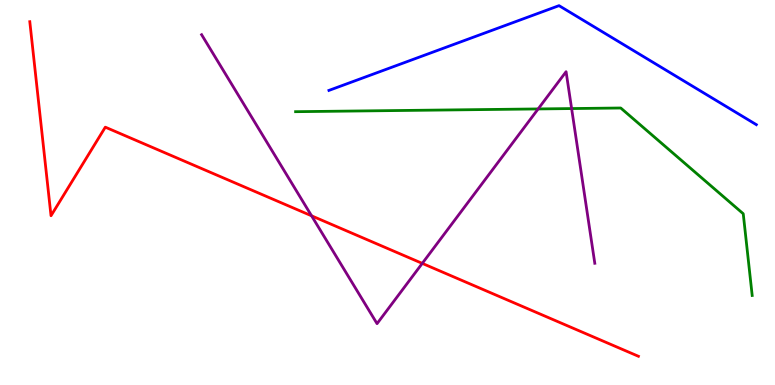[{'lines': ['blue', 'red'], 'intersections': []}, {'lines': ['green', 'red'], 'intersections': []}, {'lines': ['purple', 'red'], 'intersections': [{'x': 4.02, 'y': 4.39}, {'x': 5.45, 'y': 3.16}]}, {'lines': ['blue', 'green'], 'intersections': []}, {'lines': ['blue', 'purple'], 'intersections': []}, {'lines': ['green', 'purple'], 'intersections': [{'x': 6.94, 'y': 7.17}, {'x': 7.38, 'y': 7.18}]}]